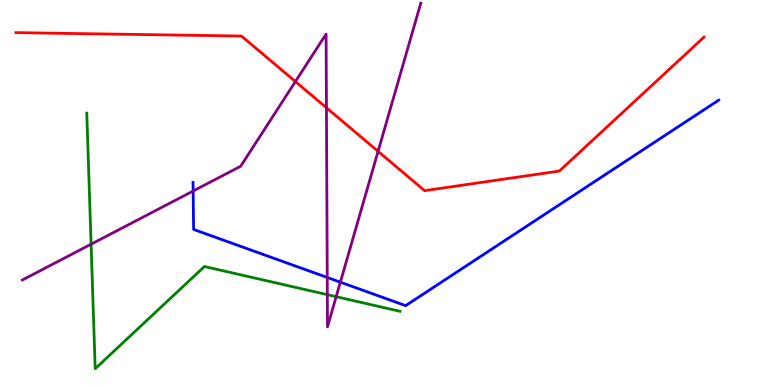[{'lines': ['blue', 'red'], 'intersections': []}, {'lines': ['green', 'red'], 'intersections': []}, {'lines': ['purple', 'red'], 'intersections': [{'x': 3.81, 'y': 7.88}, {'x': 4.21, 'y': 7.2}, {'x': 4.88, 'y': 6.07}]}, {'lines': ['blue', 'green'], 'intersections': []}, {'lines': ['blue', 'purple'], 'intersections': [{'x': 2.49, 'y': 5.04}, {'x': 4.22, 'y': 2.79}, {'x': 4.39, 'y': 2.67}]}, {'lines': ['green', 'purple'], 'intersections': [{'x': 1.18, 'y': 3.66}, {'x': 4.22, 'y': 2.35}, {'x': 4.34, 'y': 2.29}]}]